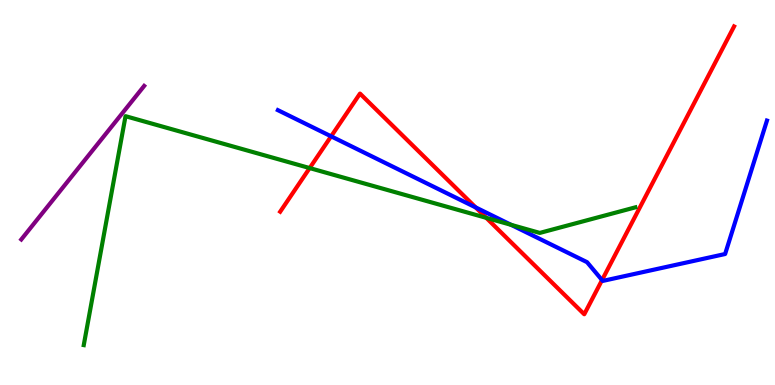[{'lines': ['blue', 'red'], 'intersections': [{'x': 4.27, 'y': 6.46}, {'x': 6.14, 'y': 4.61}, {'x': 7.77, 'y': 2.73}]}, {'lines': ['green', 'red'], 'intersections': [{'x': 4.0, 'y': 5.63}, {'x': 6.27, 'y': 4.34}]}, {'lines': ['purple', 'red'], 'intersections': []}, {'lines': ['blue', 'green'], 'intersections': [{'x': 6.6, 'y': 4.16}]}, {'lines': ['blue', 'purple'], 'intersections': []}, {'lines': ['green', 'purple'], 'intersections': []}]